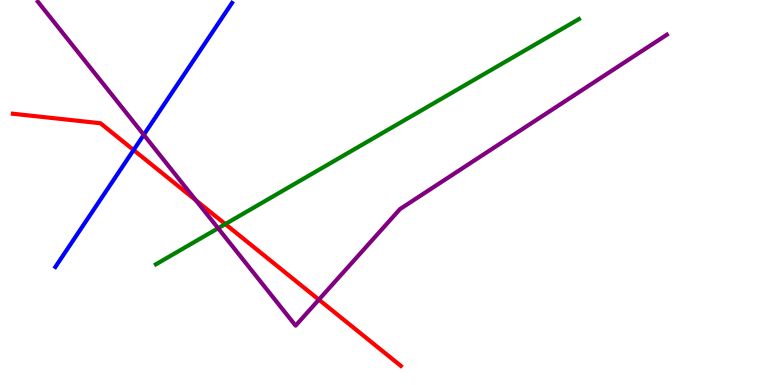[{'lines': ['blue', 'red'], 'intersections': [{'x': 1.72, 'y': 6.1}]}, {'lines': ['green', 'red'], 'intersections': [{'x': 2.91, 'y': 4.18}]}, {'lines': ['purple', 'red'], 'intersections': [{'x': 2.53, 'y': 4.8}, {'x': 4.11, 'y': 2.22}]}, {'lines': ['blue', 'green'], 'intersections': []}, {'lines': ['blue', 'purple'], 'intersections': [{'x': 1.86, 'y': 6.5}]}, {'lines': ['green', 'purple'], 'intersections': [{'x': 2.81, 'y': 4.07}]}]